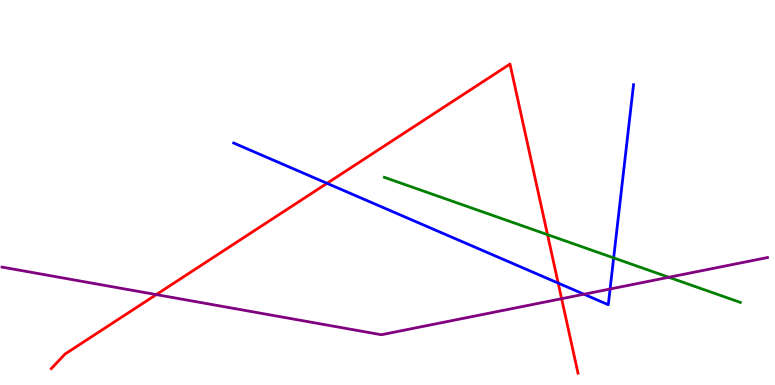[{'lines': ['blue', 'red'], 'intersections': [{'x': 4.22, 'y': 5.24}, {'x': 7.2, 'y': 2.65}]}, {'lines': ['green', 'red'], 'intersections': [{'x': 7.06, 'y': 3.9}]}, {'lines': ['purple', 'red'], 'intersections': [{'x': 2.02, 'y': 2.35}, {'x': 7.25, 'y': 2.24}]}, {'lines': ['blue', 'green'], 'intersections': [{'x': 7.92, 'y': 3.3}]}, {'lines': ['blue', 'purple'], 'intersections': [{'x': 7.54, 'y': 2.36}, {'x': 7.87, 'y': 2.49}]}, {'lines': ['green', 'purple'], 'intersections': [{'x': 8.63, 'y': 2.8}]}]